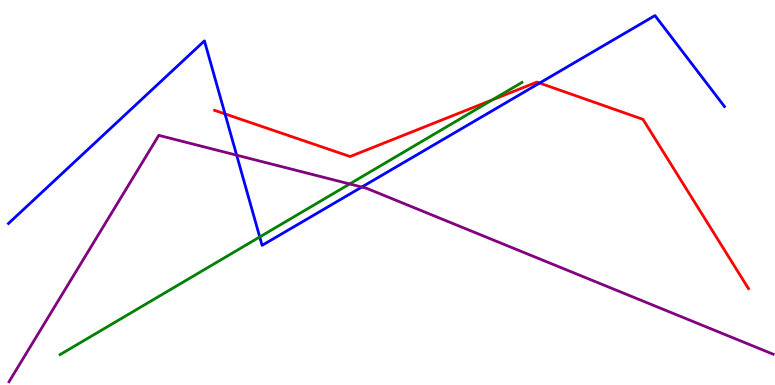[{'lines': ['blue', 'red'], 'intersections': [{'x': 2.9, 'y': 7.04}, {'x': 6.96, 'y': 7.84}]}, {'lines': ['green', 'red'], 'intersections': [{'x': 6.35, 'y': 7.41}]}, {'lines': ['purple', 'red'], 'intersections': []}, {'lines': ['blue', 'green'], 'intersections': [{'x': 3.35, 'y': 3.85}]}, {'lines': ['blue', 'purple'], 'intersections': [{'x': 3.05, 'y': 5.97}, {'x': 4.67, 'y': 5.14}]}, {'lines': ['green', 'purple'], 'intersections': [{'x': 4.51, 'y': 5.22}]}]